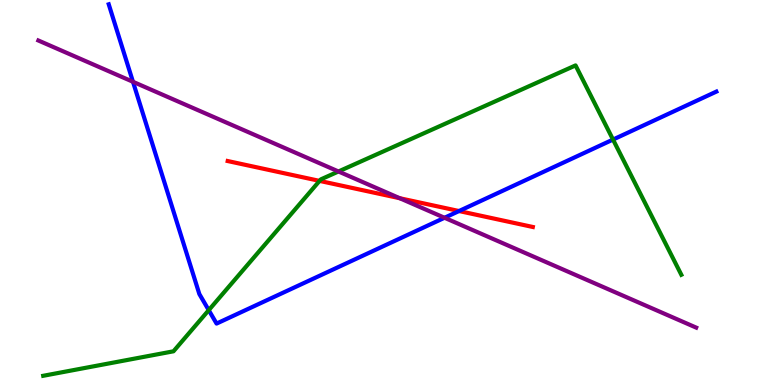[{'lines': ['blue', 'red'], 'intersections': [{'x': 5.92, 'y': 4.52}]}, {'lines': ['green', 'red'], 'intersections': [{'x': 4.12, 'y': 5.3}]}, {'lines': ['purple', 'red'], 'intersections': [{'x': 5.16, 'y': 4.85}]}, {'lines': ['blue', 'green'], 'intersections': [{'x': 2.69, 'y': 1.94}, {'x': 7.91, 'y': 6.37}]}, {'lines': ['blue', 'purple'], 'intersections': [{'x': 1.72, 'y': 7.88}, {'x': 5.74, 'y': 4.34}]}, {'lines': ['green', 'purple'], 'intersections': [{'x': 4.37, 'y': 5.55}]}]